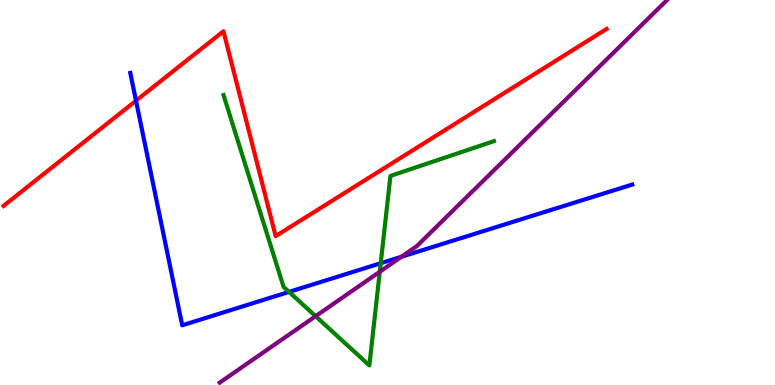[{'lines': ['blue', 'red'], 'intersections': [{'x': 1.75, 'y': 7.38}]}, {'lines': ['green', 'red'], 'intersections': []}, {'lines': ['purple', 'red'], 'intersections': []}, {'lines': ['blue', 'green'], 'intersections': [{'x': 3.73, 'y': 2.42}, {'x': 4.91, 'y': 3.16}]}, {'lines': ['blue', 'purple'], 'intersections': [{'x': 5.18, 'y': 3.33}]}, {'lines': ['green', 'purple'], 'intersections': [{'x': 4.07, 'y': 1.79}, {'x': 4.9, 'y': 2.94}]}]